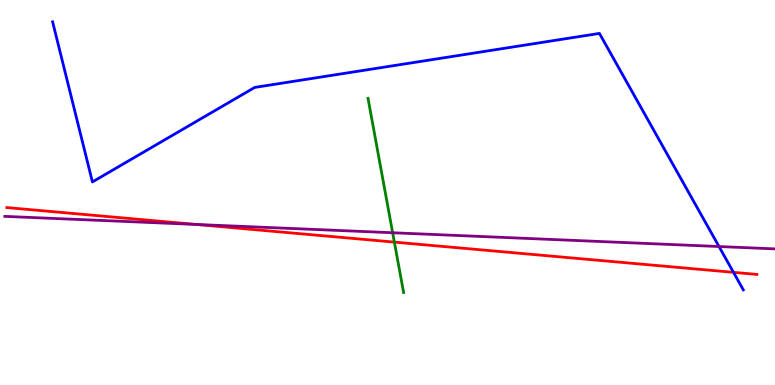[{'lines': ['blue', 'red'], 'intersections': [{'x': 9.46, 'y': 2.93}]}, {'lines': ['green', 'red'], 'intersections': [{'x': 5.09, 'y': 3.71}]}, {'lines': ['purple', 'red'], 'intersections': [{'x': 2.53, 'y': 4.17}]}, {'lines': ['blue', 'green'], 'intersections': []}, {'lines': ['blue', 'purple'], 'intersections': [{'x': 9.28, 'y': 3.6}]}, {'lines': ['green', 'purple'], 'intersections': [{'x': 5.07, 'y': 3.95}]}]